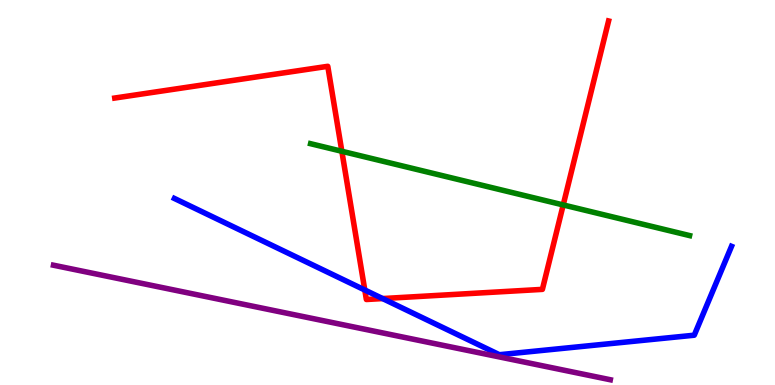[{'lines': ['blue', 'red'], 'intersections': [{'x': 4.71, 'y': 2.47}, {'x': 4.94, 'y': 2.25}]}, {'lines': ['green', 'red'], 'intersections': [{'x': 4.41, 'y': 6.07}, {'x': 7.27, 'y': 4.68}]}, {'lines': ['purple', 'red'], 'intersections': []}, {'lines': ['blue', 'green'], 'intersections': []}, {'lines': ['blue', 'purple'], 'intersections': []}, {'lines': ['green', 'purple'], 'intersections': []}]